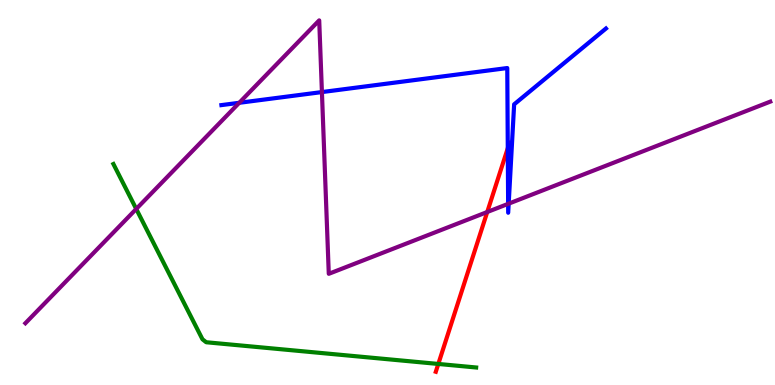[{'lines': ['blue', 'red'], 'intersections': [{'x': 6.55, 'y': 6.15}]}, {'lines': ['green', 'red'], 'intersections': [{'x': 5.66, 'y': 0.547}]}, {'lines': ['purple', 'red'], 'intersections': [{'x': 6.29, 'y': 4.49}]}, {'lines': ['blue', 'green'], 'intersections': []}, {'lines': ['blue', 'purple'], 'intersections': [{'x': 3.09, 'y': 7.33}, {'x': 4.15, 'y': 7.61}, {'x': 6.56, 'y': 4.7}, {'x': 6.56, 'y': 4.71}]}, {'lines': ['green', 'purple'], 'intersections': [{'x': 1.76, 'y': 4.57}]}]